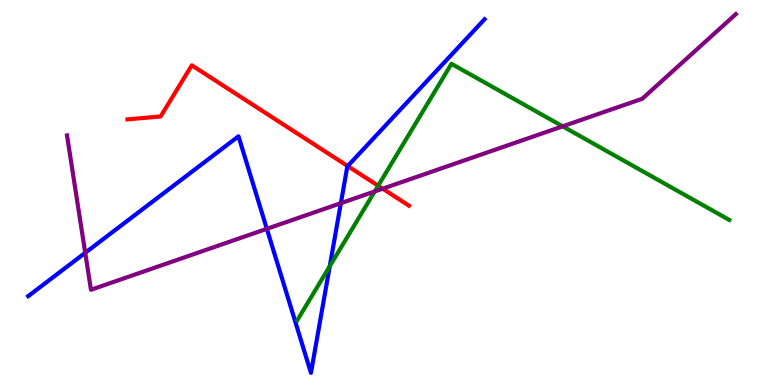[{'lines': ['blue', 'red'], 'intersections': [{'x': 4.49, 'y': 5.69}]}, {'lines': ['green', 'red'], 'intersections': [{'x': 4.88, 'y': 5.18}]}, {'lines': ['purple', 'red'], 'intersections': [{'x': 4.94, 'y': 5.1}]}, {'lines': ['blue', 'green'], 'intersections': [{'x': 4.25, 'y': 3.08}]}, {'lines': ['blue', 'purple'], 'intersections': [{'x': 1.1, 'y': 3.43}, {'x': 3.44, 'y': 4.06}, {'x': 4.4, 'y': 4.72}]}, {'lines': ['green', 'purple'], 'intersections': [{'x': 4.84, 'y': 5.03}, {'x': 7.26, 'y': 6.72}]}]